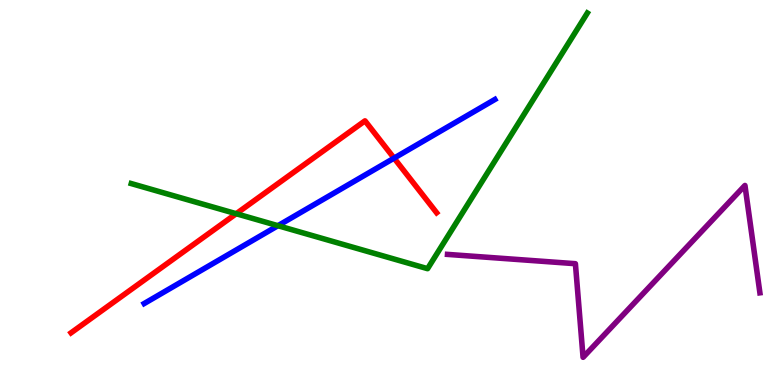[{'lines': ['blue', 'red'], 'intersections': [{'x': 5.08, 'y': 5.89}]}, {'lines': ['green', 'red'], 'intersections': [{'x': 3.05, 'y': 4.45}]}, {'lines': ['purple', 'red'], 'intersections': []}, {'lines': ['blue', 'green'], 'intersections': [{'x': 3.59, 'y': 4.14}]}, {'lines': ['blue', 'purple'], 'intersections': []}, {'lines': ['green', 'purple'], 'intersections': []}]